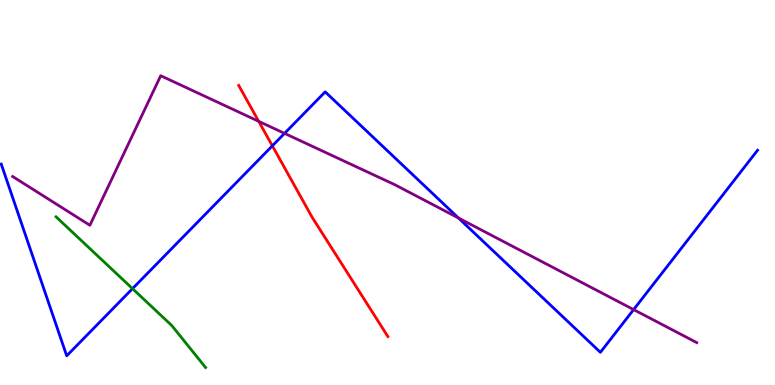[{'lines': ['blue', 'red'], 'intersections': [{'x': 3.51, 'y': 6.21}]}, {'lines': ['green', 'red'], 'intersections': []}, {'lines': ['purple', 'red'], 'intersections': [{'x': 3.34, 'y': 6.85}]}, {'lines': ['blue', 'green'], 'intersections': [{'x': 1.71, 'y': 2.5}]}, {'lines': ['blue', 'purple'], 'intersections': [{'x': 3.67, 'y': 6.54}, {'x': 5.92, 'y': 4.34}, {'x': 8.18, 'y': 1.96}]}, {'lines': ['green', 'purple'], 'intersections': []}]